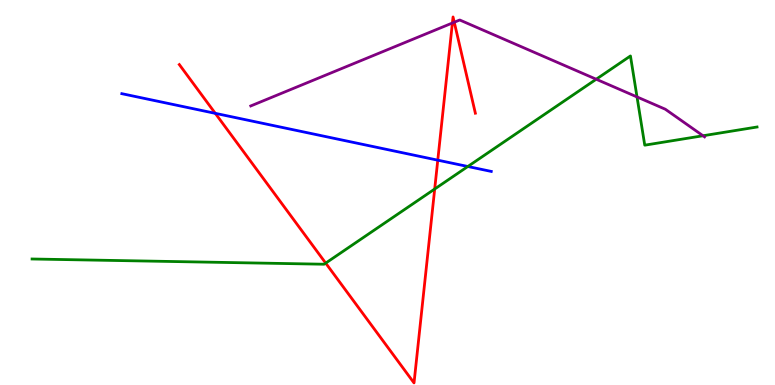[{'lines': ['blue', 'red'], 'intersections': [{'x': 2.78, 'y': 7.06}, {'x': 5.65, 'y': 5.84}]}, {'lines': ['green', 'red'], 'intersections': [{'x': 4.2, 'y': 3.17}, {'x': 5.61, 'y': 5.09}]}, {'lines': ['purple', 'red'], 'intersections': [{'x': 5.84, 'y': 9.4}, {'x': 5.86, 'y': 9.42}]}, {'lines': ['blue', 'green'], 'intersections': [{'x': 6.04, 'y': 5.68}]}, {'lines': ['blue', 'purple'], 'intersections': []}, {'lines': ['green', 'purple'], 'intersections': [{'x': 7.69, 'y': 7.94}, {'x': 8.22, 'y': 7.48}, {'x': 9.07, 'y': 6.47}]}]